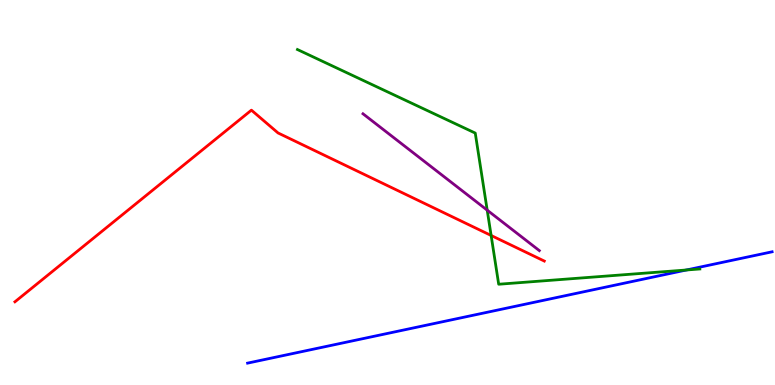[{'lines': ['blue', 'red'], 'intersections': []}, {'lines': ['green', 'red'], 'intersections': [{'x': 6.34, 'y': 3.88}]}, {'lines': ['purple', 'red'], 'intersections': []}, {'lines': ['blue', 'green'], 'intersections': [{'x': 8.86, 'y': 2.99}]}, {'lines': ['blue', 'purple'], 'intersections': []}, {'lines': ['green', 'purple'], 'intersections': [{'x': 6.29, 'y': 4.54}]}]